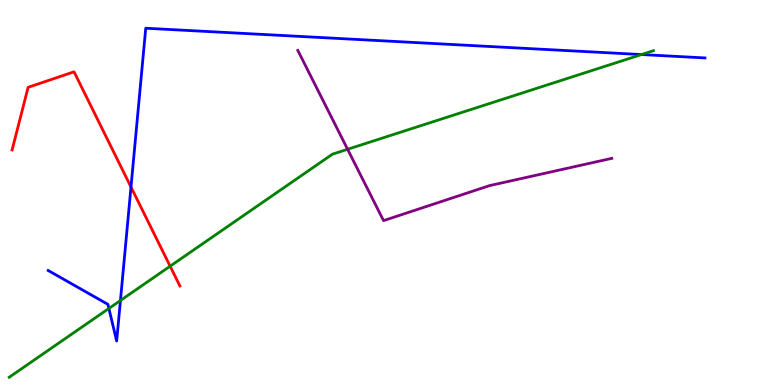[{'lines': ['blue', 'red'], 'intersections': [{'x': 1.69, 'y': 5.14}]}, {'lines': ['green', 'red'], 'intersections': [{'x': 2.2, 'y': 3.09}]}, {'lines': ['purple', 'red'], 'intersections': []}, {'lines': ['blue', 'green'], 'intersections': [{'x': 1.41, 'y': 1.99}, {'x': 1.55, 'y': 2.2}, {'x': 8.28, 'y': 8.58}]}, {'lines': ['blue', 'purple'], 'intersections': []}, {'lines': ['green', 'purple'], 'intersections': [{'x': 4.49, 'y': 6.12}]}]